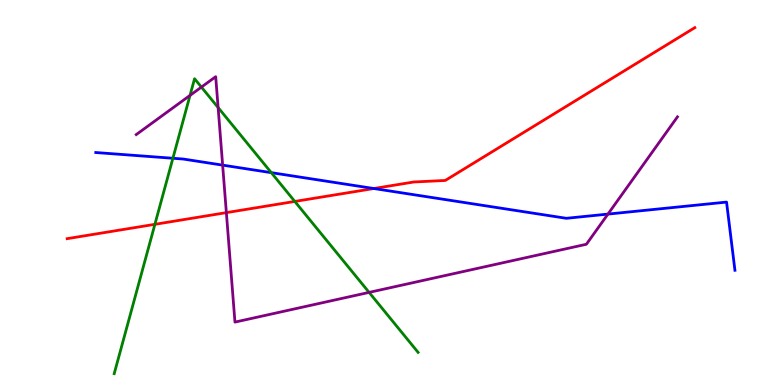[{'lines': ['blue', 'red'], 'intersections': [{'x': 4.82, 'y': 5.1}]}, {'lines': ['green', 'red'], 'intersections': [{'x': 2.0, 'y': 4.17}, {'x': 3.8, 'y': 4.77}]}, {'lines': ['purple', 'red'], 'intersections': [{'x': 2.92, 'y': 4.48}]}, {'lines': ['blue', 'green'], 'intersections': [{'x': 2.23, 'y': 5.89}, {'x': 3.5, 'y': 5.52}]}, {'lines': ['blue', 'purple'], 'intersections': [{'x': 2.87, 'y': 5.71}, {'x': 7.84, 'y': 4.44}]}, {'lines': ['green', 'purple'], 'intersections': [{'x': 2.45, 'y': 7.52}, {'x': 2.6, 'y': 7.74}, {'x': 2.81, 'y': 7.21}, {'x': 4.76, 'y': 2.41}]}]